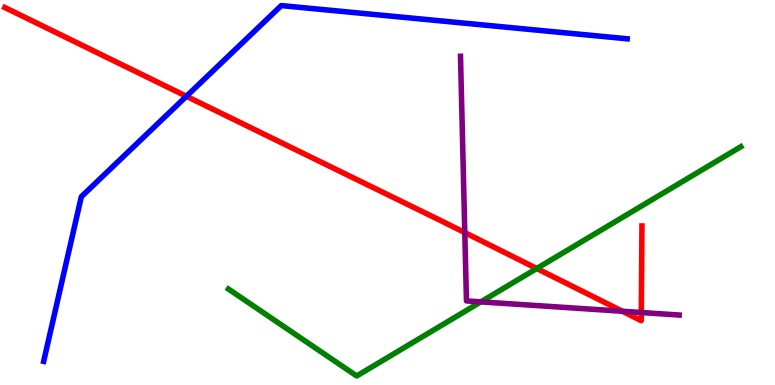[{'lines': ['blue', 'red'], 'intersections': [{'x': 2.41, 'y': 7.5}]}, {'lines': ['green', 'red'], 'intersections': [{'x': 6.93, 'y': 3.03}]}, {'lines': ['purple', 'red'], 'intersections': [{'x': 6.0, 'y': 3.96}, {'x': 8.03, 'y': 1.92}, {'x': 8.27, 'y': 1.88}]}, {'lines': ['blue', 'green'], 'intersections': []}, {'lines': ['blue', 'purple'], 'intersections': []}, {'lines': ['green', 'purple'], 'intersections': [{'x': 6.2, 'y': 2.16}]}]